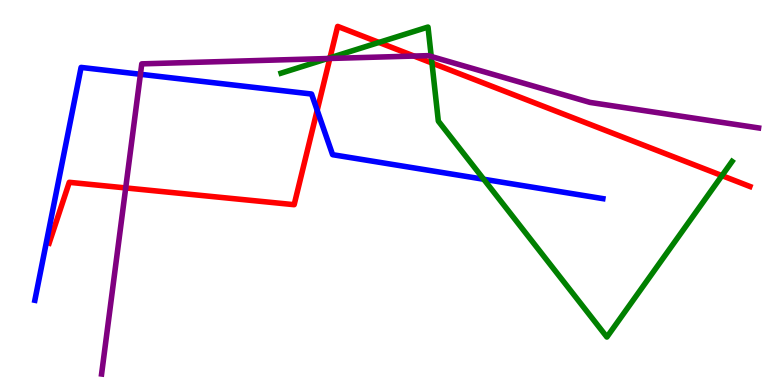[{'lines': ['blue', 'red'], 'intersections': [{'x': 4.09, 'y': 7.14}]}, {'lines': ['green', 'red'], 'intersections': [{'x': 4.26, 'y': 8.5}, {'x': 4.89, 'y': 8.9}, {'x': 5.57, 'y': 8.36}, {'x': 9.32, 'y': 5.44}]}, {'lines': ['purple', 'red'], 'intersections': [{'x': 1.62, 'y': 5.12}, {'x': 4.26, 'y': 8.48}, {'x': 5.34, 'y': 8.54}]}, {'lines': ['blue', 'green'], 'intersections': [{'x': 6.24, 'y': 5.34}]}, {'lines': ['blue', 'purple'], 'intersections': [{'x': 1.81, 'y': 8.07}]}, {'lines': ['green', 'purple'], 'intersections': [{'x': 4.23, 'y': 8.48}, {'x': 5.56, 'y': 8.53}]}]